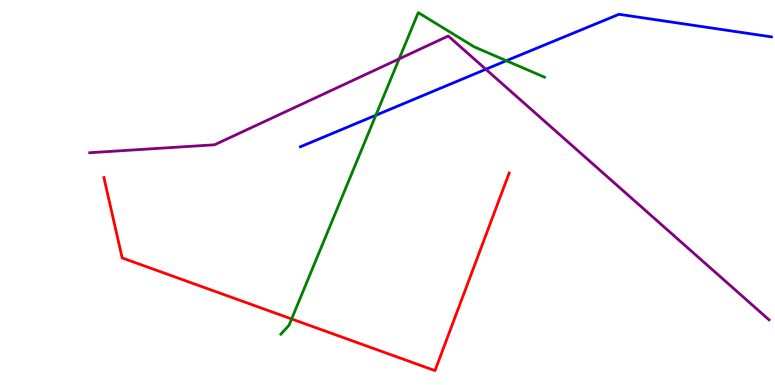[{'lines': ['blue', 'red'], 'intersections': []}, {'lines': ['green', 'red'], 'intersections': [{'x': 3.76, 'y': 1.72}]}, {'lines': ['purple', 'red'], 'intersections': []}, {'lines': ['blue', 'green'], 'intersections': [{'x': 4.85, 'y': 7.01}, {'x': 6.53, 'y': 8.42}]}, {'lines': ['blue', 'purple'], 'intersections': [{'x': 6.27, 'y': 8.2}]}, {'lines': ['green', 'purple'], 'intersections': [{'x': 5.15, 'y': 8.47}]}]